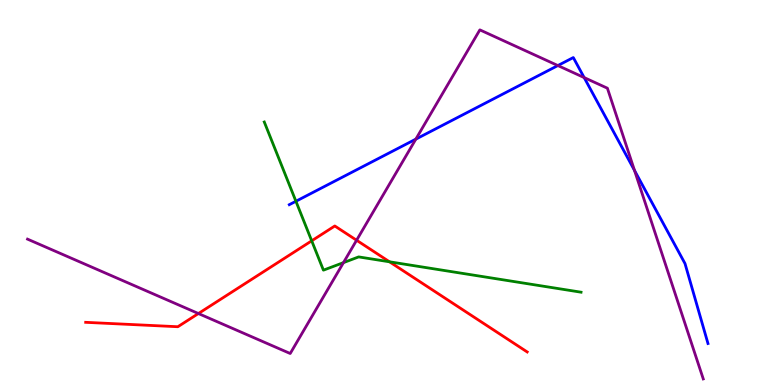[{'lines': ['blue', 'red'], 'intersections': []}, {'lines': ['green', 'red'], 'intersections': [{'x': 4.02, 'y': 3.75}, {'x': 5.03, 'y': 3.2}]}, {'lines': ['purple', 'red'], 'intersections': [{'x': 2.56, 'y': 1.86}, {'x': 4.6, 'y': 3.76}]}, {'lines': ['blue', 'green'], 'intersections': [{'x': 3.82, 'y': 4.77}]}, {'lines': ['blue', 'purple'], 'intersections': [{'x': 5.37, 'y': 6.39}, {'x': 7.2, 'y': 8.3}, {'x': 7.54, 'y': 7.99}, {'x': 8.19, 'y': 5.57}]}, {'lines': ['green', 'purple'], 'intersections': [{'x': 4.43, 'y': 3.18}]}]